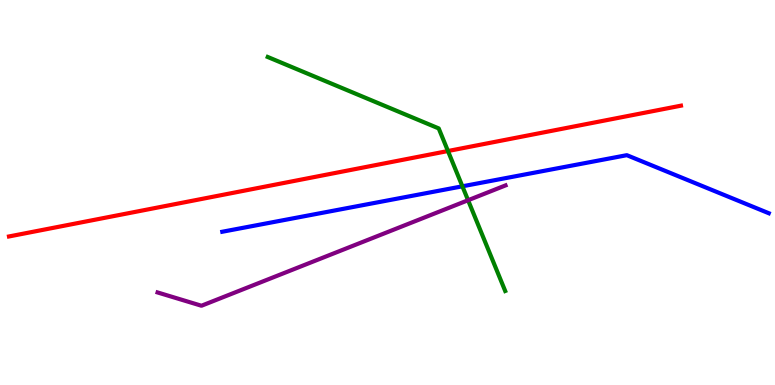[{'lines': ['blue', 'red'], 'intersections': []}, {'lines': ['green', 'red'], 'intersections': [{'x': 5.78, 'y': 6.08}]}, {'lines': ['purple', 'red'], 'intersections': []}, {'lines': ['blue', 'green'], 'intersections': [{'x': 5.97, 'y': 5.16}]}, {'lines': ['blue', 'purple'], 'intersections': []}, {'lines': ['green', 'purple'], 'intersections': [{'x': 6.04, 'y': 4.8}]}]